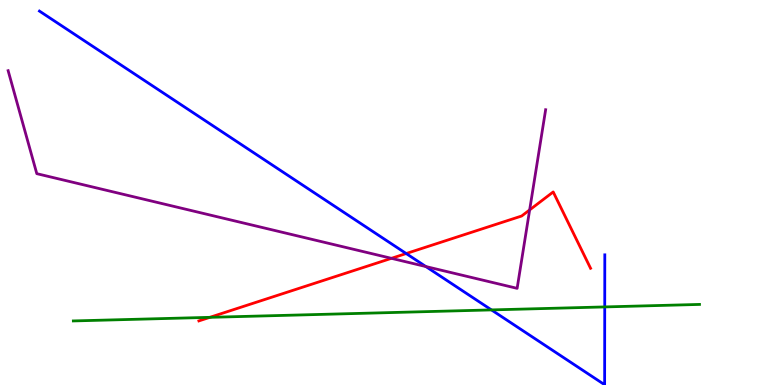[{'lines': ['blue', 'red'], 'intersections': [{'x': 5.24, 'y': 3.41}]}, {'lines': ['green', 'red'], 'intersections': [{'x': 2.71, 'y': 1.76}]}, {'lines': ['purple', 'red'], 'intersections': [{'x': 5.05, 'y': 3.29}, {'x': 6.83, 'y': 4.55}]}, {'lines': ['blue', 'green'], 'intersections': [{'x': 6.34, 'y': 1.95}, {'x': 7.8, 'y': 2.03}]}, {'lines': ['blue', 'purple'], 'intersections': [{'x': 5.5, 'y': 3.08}]}, {'lines': ['green', 'purple'], 'intersections': []}]